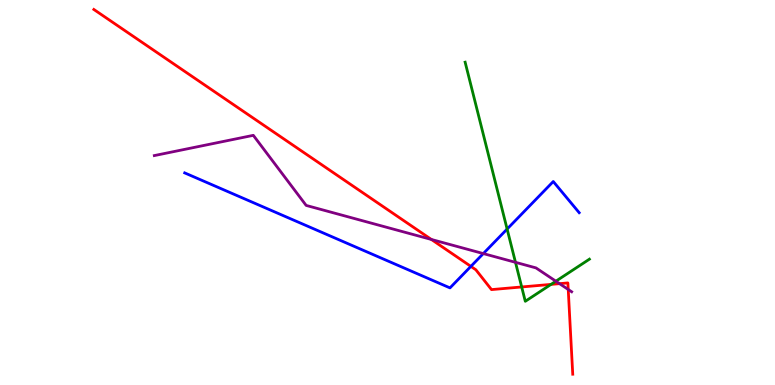[{'lines': ['blue', 'red'], 'intersections': [{'x': 6.08, 'y': 3.08}]}, {'lines': ['green', 'red'], 'intersections': [{'x': 6.73, 'y': 2.55}, {'x': 7.11, 'y': 2.61}]}, {'lines': ['purple', 'red'], 'intersections': [{'x': 5.57, 'y': 3.78}, {'x': 7.22, 'y': 2.63}, {'x': 7.33, 'y': 2.48}]}, {'lines': ['blue', 'green'], 'intersections': [{'x': 6.54, 'y': 4.05}]}, {'lines': ['blue', 'purple'], 'intersections': [{'x': 6.24, 'y': 3.41}]}, {'lines': ['green', 'purple'], 'intersections': [{'x': 6.65, 'y': 3.19}, {'x': 7.17, 'y': 2.7}]}]